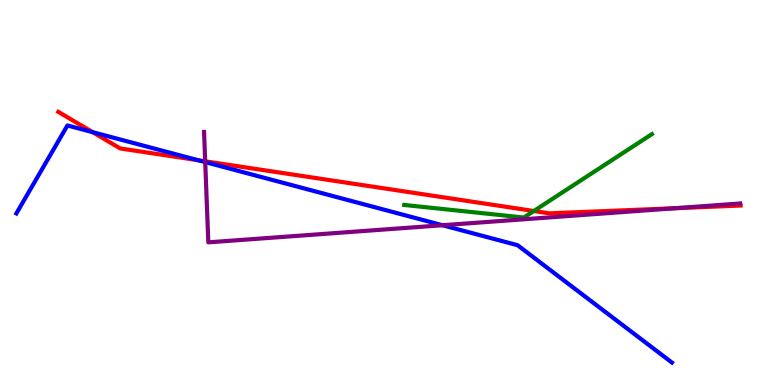[{'lines': ['blue', 'red'], 'intersections': [{'x': 1.2, 'y': 6.57}, {'x': 2.56, 'y': 5.84}]}, {'lines': ['green', 'red'], 'intersections': [{'x': 6.89, 'y': 4.52}]}, {'lines': ['purple', 'red'], 'intersections': [{'x': 2.65, 'y': 5.81}, {'x': 8.72, 'y': 4.59}]}, {'lines': ['blue', 'green'], 'intersections': []}, {'lines': ['blue', 'purple'], 'intersections': [{'x': 2.65, 'y': 5.79}, {'x': 5.71, 'y': 4.15}]}, {'lines': ['green', 'purple'], 'intersections': []}]